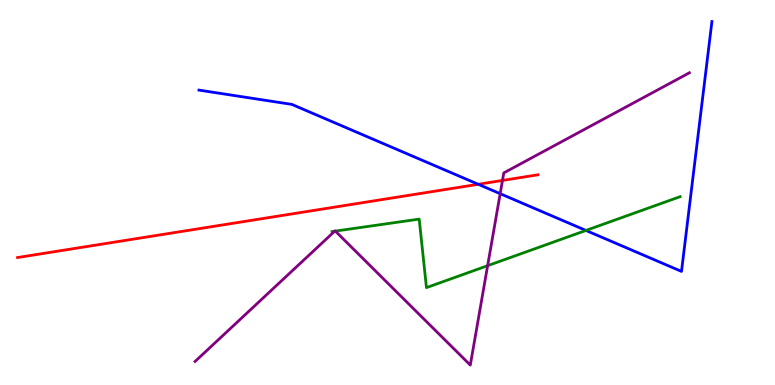[{'lines': ['blue', 'red'], 'intersections': [{'x': 6.17, 'y': 5.21}]}, {'lines': ['green', 'red'], 'intersections': []}, {'lines': ['purple', 'red'], 'intersections': [{'x': 6.48, 'y': 5.31}]}, {'lines': ['blue', 'green'], 'intersections': [{'x': 7.56, 'y': 4.01}]}, {'lines': ['blue', 'purple'], 'intersections': [{'x': 6.45, 'y': 4.97}]}, {'lines': ['green', 'purple'], 'intersections': [{'x': 4.32, 'y': 4.0}, {'x': 4.33, 'y': 4.0}, {'x': 6.29, 'y': 3.1}]}]